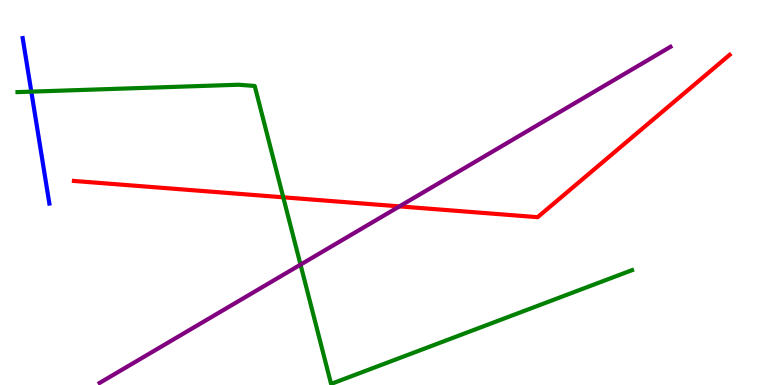[{'lines': ['blue', 'red'], 'intersections': []}, {'lines': ['green', 'red'], 'intersections': [{'x': 3.65, 'y': 4.88}]}, {'lines': ['purple', 'red'], 'intersections': [{'x': 5.15, 'y': 4.64}]}, {'lines': ['blue', 'green'], 'intersections': [{'x': 0.404, 'y': 7.62}]}, {'lines': ['blue', 'purple'], 'intersections': []}, {'lines': ['green', 'purple'], 'intersections': [{'x': 3.88, 'y': 3.13}]}]